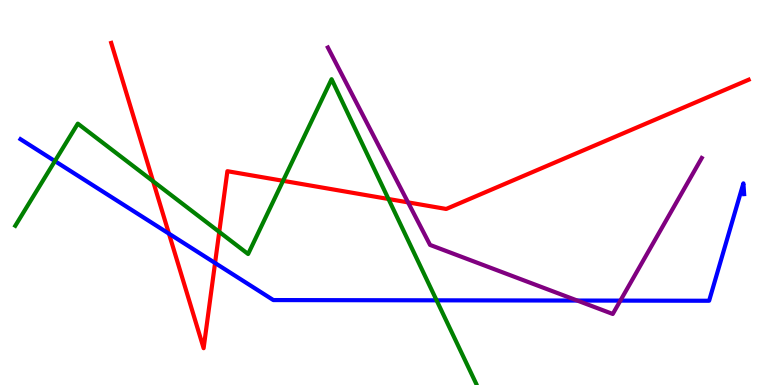[{'lines': ['blue', 'red'], 'intersections': [{'x': 2.18, 'y': 3.93}, {'x': 2.78, 'y': 3.17}]}, {'lines': ['green', 'red'], 'intersections': [{'x': 1.98, 'y': 5.29}, {'x': 2.83, 'y': 3.98}, {'x': 3.65, 'y': 5.3}, {'x': 5.01, 'y': 4.83}]}, {'lines': ['purple', 'red'], 'intersections': [{'x': 5.26, 'y': 4.74}]}, {'lines': ['blue', 'green'], 'intersections': [{'x': 0.708, 'y': 5.82}, {'x': 5.63, 'y': 2.2}]}, {'lines': ['blue', 'purple'], 'intersections': [{'x': 7.45, 'y': 2.19}, {'x': 8.0, 'y': 2.19}]}, {'lines': ['green', 'purple'], 'intersections': []}]